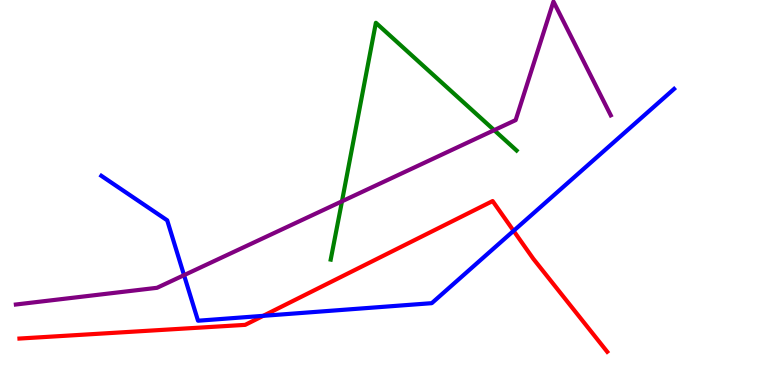[{'lines': ['blue', 'red'], 'intersections': [{'x': 3.4, 'y': 1.8}, {'x': 6.63, 'y': 4.0}]}, {'lines': ['green', 'red'], 'intersections': []}, {'lines': ['purple', 'red'], 'intersections': []}, {'lines': ['blue', 'green'], 'intersections': []}, {'lines': ['blue', 'purple'], 'intersections': [{'x': 2.37, 'y': 2.85}]}, {'lines': ['green', 'purple'], 'intersections': [{'x': 4.41, 'y': 4.77}, {'x': 6.38, 'y': 6.62}]}]